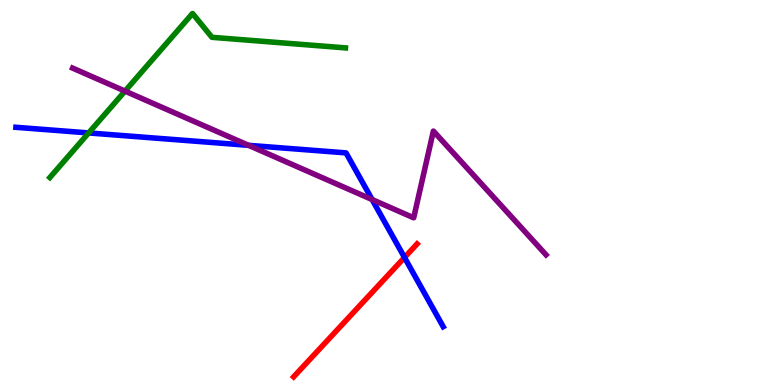[{'lines': ['blue', 'red'], 'intersections': [{'x': 5.22, 'y': 3.31}]}, {'lines': ['green', 'red'], 'intersections': []}, {'lines': ['purple', 'red'], 'intersections': []}, {'lines': ['blue', 'green'], 'intersections': [{'x': 1.14, 'y': 6.55}]}, {'lines': ['blue', 'purple'], 'intersections': [{'x': 3.21, 'y': 6.23}, {'x': 4.8, 'y': 4.82}]}, {'lines': ['green', 'purple'], 'intersections': [{'x': 1.61, 'y': 7.63}]}]